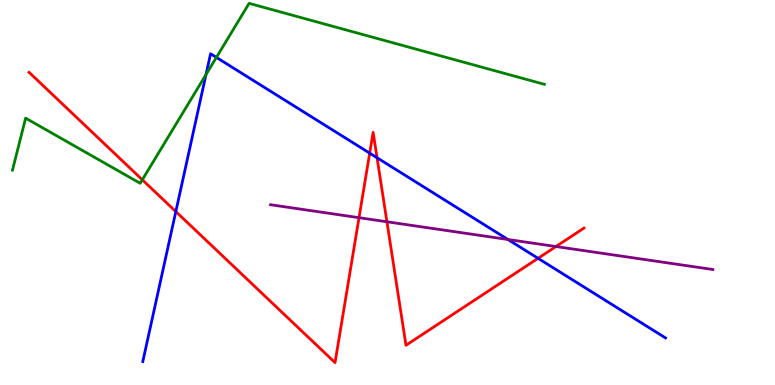[{'lines': ['blue', 'red'], 'intersections': [{'x': 2.27, 'y': 4.5}, {'x': 4.77, 'y': 6.02}, {'x': 4.87, 'y': 5.9}, {'x': 6.94, 'y': 3.29}]}, {'lines': ['green', 'red'], 'intersections': [{'x': 1.84, 'y': 5.33}]}, {'lines': ['purple', 'red'], 'intersections': [{'x': 4.63, 'y': 4.35}, {'x': 4.99, 'y': 4.24}, {'x': 7.17, 'y': 3.6}]}, {'lines': ['blue', 'green'], 'intersections': [{'x': 2.66, 'y': 8.06}, {'x': 2.79, 'y': 8.51}]}, {'lines': ['blue', 'purple'], 'intersections': [{'x': 6.55, 'y': 3.78}]}, {'lines': ['green', 'purple'], 'intersections': []}]